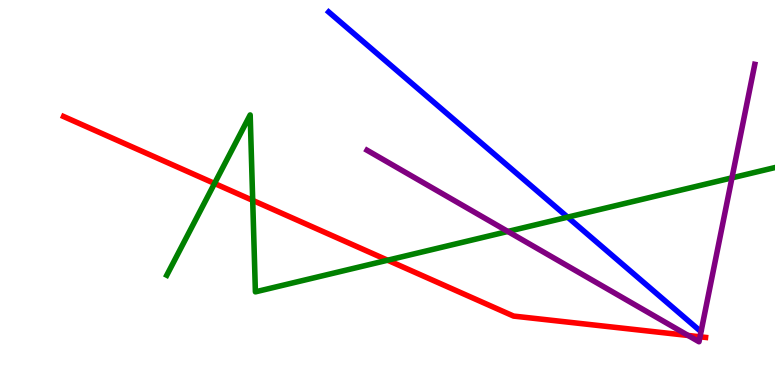[{'lines': ['blue', 'red'], 'intersections': []}, {'lines': ['green', 'red'], 'intersections': [{'x': 2.77, 'y': 5.24}, {'x': 3.26, 'y': 4.8}, {'x': 5.0, 'y': 3.24}]}, {'lines': ['purple', 'red'], 'intersections': [{'x': 8.88, 'y': 1.29}, {'x': 9.03, 'y': 1.25}]}, {'lines': ['blue', 'green'], 'intersections': [{'x': 7.32, 'y': 4.36}]}, {'lines': ['blue', 'purple'], 'intersections': []}, {'lines': ['green', 'purple'], 'intersections': [{'x': 6.55, 'y': 3.99}, {'x': 9.44, 'y': 5.38}]}]